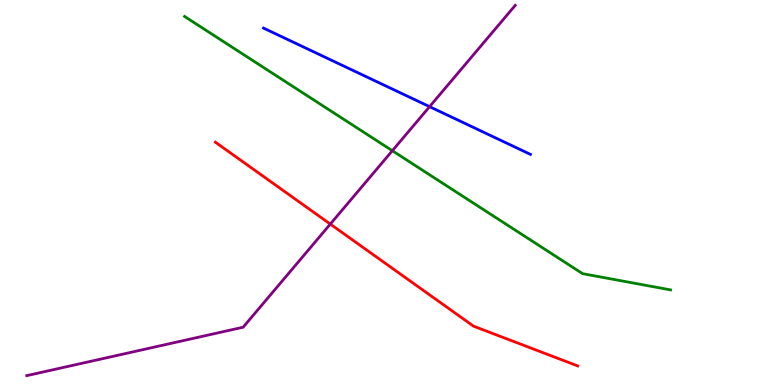[{'lines': ['blue', 'red'], 'intersections': []}, {'lines': ['green', 'red'], 'intersections': []}, {'lines': ['purple', 'red'], 'intersections': [{'x': 4.26, 'y': 4.18}]}, {'lines': ['blue', 'green'], 'intersections': []}, {'lines': ['blue', 'purple'], 'intersections': [{'x': 5.54, 'y': 7.23}]}, {'lines': ['green', 'purple'], 'intersections': [{'x': 5.06, 'y': 6.09}]}]